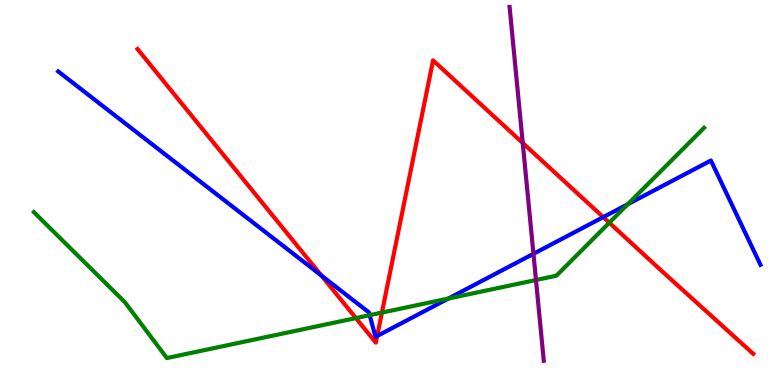[{'lines': ['blue', 'red'], 'intersections': [{'x': 4.15, 'y': 2.85}, {'x': 4.87, 'y': 1.27}, {'x': 7.78, 'y': 4.36}]}, {'lines': ['green', 'red'], 'intersections': [{'x': 4.59, 'y': 1.74}, {'x': 4.93, 'y': 1.88}, {'x': 7.86, 'y': 4.22}]}, {'lines': ['purple', 'red'], 'intersections': [{'x': 6.74, 'y': 6.29}]}, {'lines': ['blue', 'green'], 'intersections': [{'x': 4.77, 'y': 1.81}, {'x': 5.79, 'y': 2.25}, {'x': 8.1, 'y': 4.69}]}, {'lines': ['blue', 'purple'], 'intersections': [{'x': 6.88, 'y': 3.41}]}, {'lines': ['green', 'purple'], 'intersections': [{'x': 6.92, 'y': 2.73}]}]